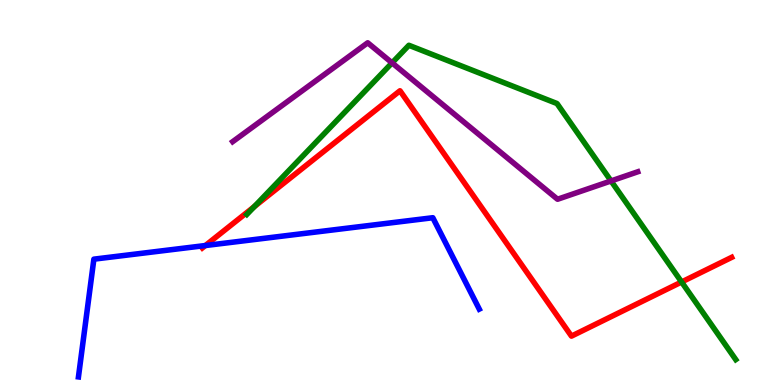[{'lines': ['blue', 'red'], 'intersections': [{'x': 2.65, 'y': 3.62}]}, {'lines': ['green', 'red'], 'intersections': [{'x': 3.28, 'y': 4.63}, {'x': 8.79, 'y': 2.68}]}, {'lines': ['purple', 'red'], 'intersections': []}, {'lines': ['blue', 'green'], 'intersections': []}, {'lines': ['blue', 'purple'], 'intersections': []}, {'lines': ['green', 'purple'], 'intersections': [{'x': 5.06, 'y': 8.37}, {'x': 7.88, 'y': 5.3}]}]